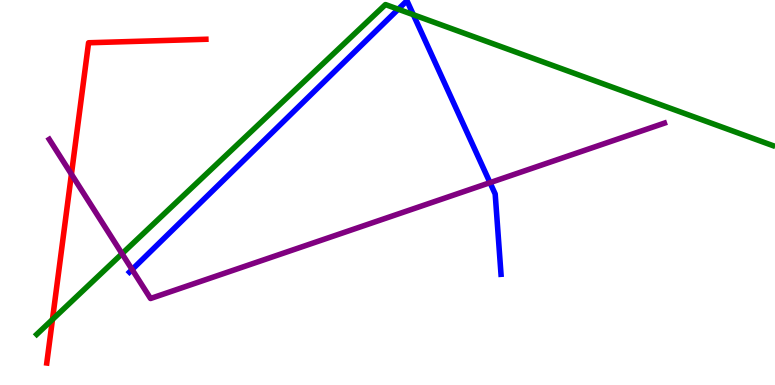[{'lines': ['blue', 'red'], 'intersections': []}, {'lines': ['green', 'red'], 'intersections': [{'x': 0.677, 'y': 1.7}]}, {'lines': ['purple', 'red'], 'intersections': [{'x': 0.922, 'y': 5.48}]}, {'lines': ['blue', 'green'], 'intersections': [{'x': 5.14, 'y': 9.76}, {'x': 5.33, 'y': 9.62}]}, {'lines': ['blue', 'purple'], 'intersections': [{'x': 1.7, 'y': 3.0}, {'x': 6.32, 'y': 5.26}]}, {'lines': ['green', 'purple'], 'intersections': [{'x': 1.57, 'y': 3.41}]}]